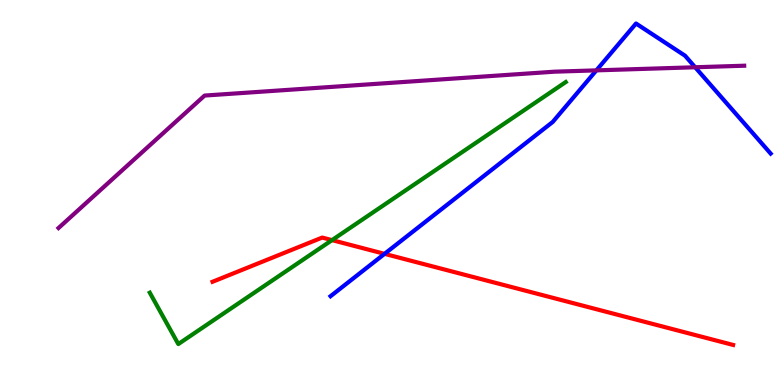[{'lines': ['blue', 'red'], 'intersections': [{'x': 4.96, 'y': 3.41}]}, {'lines': ['green', 'red'], 'intersections': [{'x': 4.28, 'y': 3.76}]}, {'lines': ['purple', 'red'], 'intersections': []}, {'lines': ['blue', 'green'], 'intersections': []}, {'lines': ['blue', 'purple'], 'intersections': [{'x': 7.7, 'y': 8.17}, {'x': 8.97, 'y': 8.25}]}, {'lines': ['green', 'purple'], 'intersections': []}]